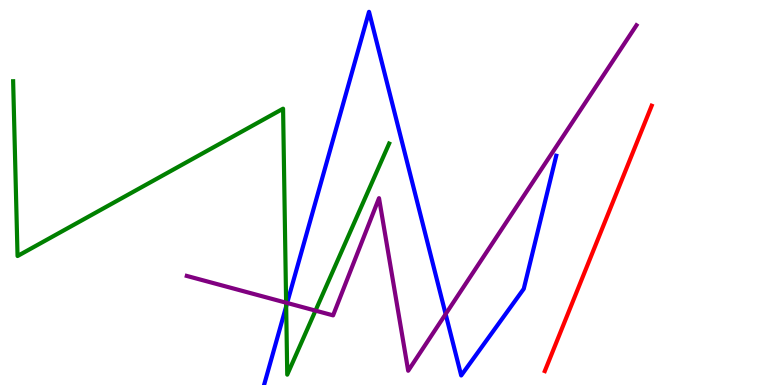[{'lines': ['blue', 'red'], 'intersections': []}, {'lines': ['green', 'red'], 'intersections': []}, {'lines': ['purple', 'red'], 'intersections': []}, {'lines': ['blue', 'green'], 'intersections': [{'x': 3.69, 'y': 2.04}]}, {'lines': ['blue', 'purple'], 'intersections': [{'x': 3.7, 'y': 2.13}, {'x': 5.75, 'y': 1.84}]}, {'lines': ['green', 'purple'], 'intersections': [{'x': 3.69, 'y': 2.14}, {'x': 4.07, 'y': 1.93}]}]